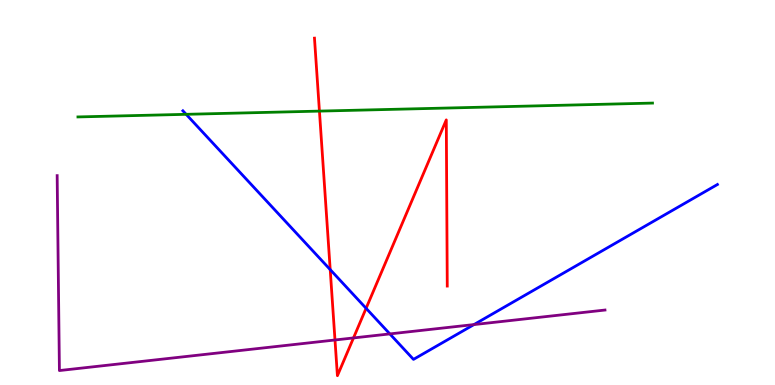[{'lines': ['blue', 'red'], 'intersections': [{'x': 4.26, 'y': 3.0}, {'x': 4.72, 'y': 1.99}]}, {'lines': ['green', 'red'], 'intersections': [{'x': 4.12, 'y': 7.11}]}, {'lines': ['purple', 'red'], 'intersections': [{'x': 4.32, 'y': 1.17}, {'x': 4.56, 'y': 1.22}]}, {'lines': ['blue', 'green'], 'intersections': [{'x': 2.4, 'y': 7.03}]}, {'lines': ['blue', 'purple'], 'intersections': [{'x': 5.03, 'y': 1.33}, {'x': 6.12, 'y': 1.57}]}, {'lines': ['green', 'purple'], 'intersections': []}]